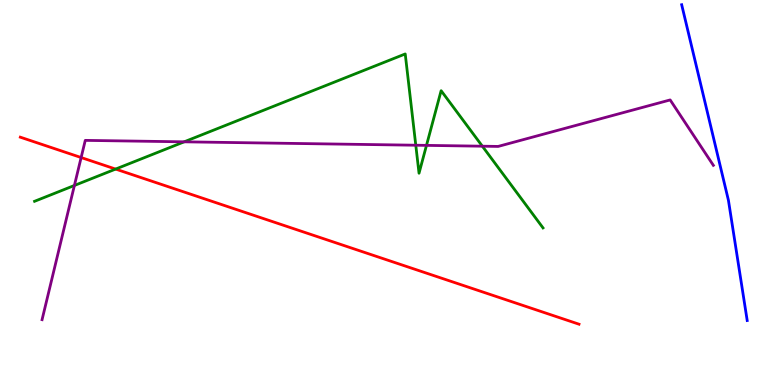[{'lines': ['blue', 'red'], 'intersections': []}, {'lines': ['green', 'red'], 'intersections': [{'x': 1.49, 'y': 5.61}]}, {'lines': ['purple', 'red'], 'intersections': [{'x': 1.05, 'y': 5.91}]}, {'lines': ['blue', 'green'], 'intersections': []}, {'lines': ['blue', 'purple'], 'intersections': []}, {'lines': ['green', 'purple'], 'intersections': [{'x': 0.96, 'y': 5.18}, {'x': 2.38, 'y': 6.32}, {'x': 5.36, 'y': 6.23}, {'x': 5.5, 'y': 6.22}, {'x': 6.22, 'y': 6.2}]}]